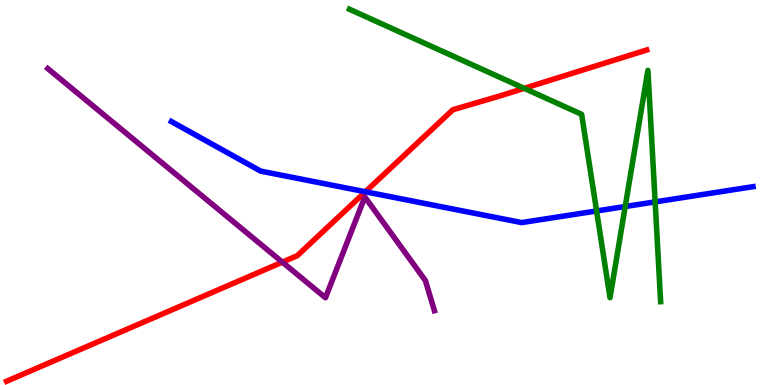[{'lines': ['blue', 'red'], 'intersections': [{'x': 4.71, 'y': 5.02}]}, {'lines': ['green', 'red'], 'intersections': [{'x': 6.76, 'y': 7.71}]}, {'lines': ['purple', 'red'], 'intersections': [{'x': 3.64, 'y': 3.19}]}, {'lines': ['blue', 'green'], 'intersections': [{'x': 7.7, 'y': 4.52}, {'x': 8.07, 'y': 4.64}, {'x': 8.45, 'y': 4.76}]}, {'lines': ['blue', 'purple'], 'intersections': []}, {'lines': ['green', 'purple'], 'intersections': []}]